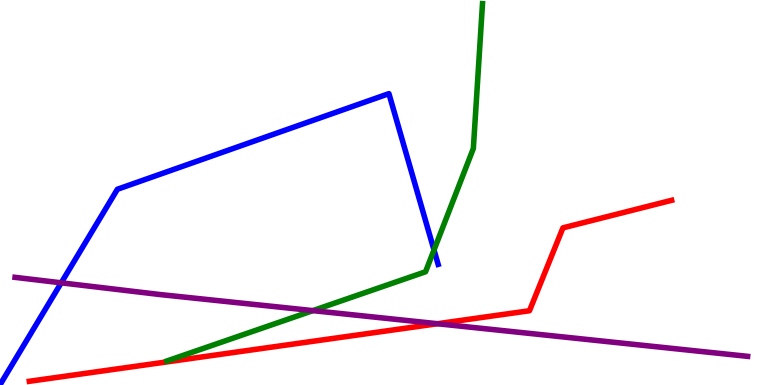[{'lines': ['blue', 'red'], 'intersections': []}, {'lines': ['green', 'red'], 'intersections': []}, {'lines': ['purple', 'red'], 'intersections': [{'x': 5.64, 'y': 1.59}]}, {'lines': ['blue', 'green'], 'intersections': [{'x': 5.6, 'y': 3.51}]}, {'lines': ['blue', 'purple'], 'intersections': [{'x': 0.79, 'y': 2.65}]}, {'lines': ['green', 'purple'], 'intersections': [{'x': 4.04, 'y': 1.93}]}]